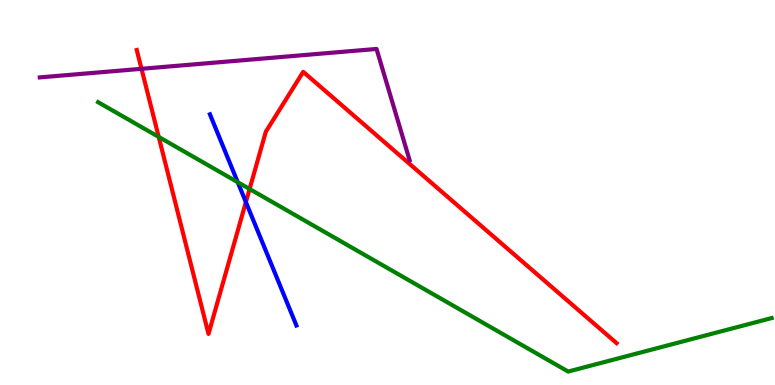[{'lines': ['blue', 'red'], 'intersections': [{'x': 3.17, 'y': 4.75}]}, {'lines': ['green', 'red'], 'intersections': [{'x': 2.05, 'y': 6.44}, {'x': 3.22, 'y': 5.09}]}, {'lines': ['purple', 'red'], 'intersections': [{'x': 1.83, 'y': 8.21}]}, {'lines': ['blue', 'green'], 'intersections': [{'x': 3.07, 'y': 5.27}]}, {'lines': ['blue', 'purple'], 'intersections': []}, {'lines': ['green', 'purple'], 'intersections': []}]